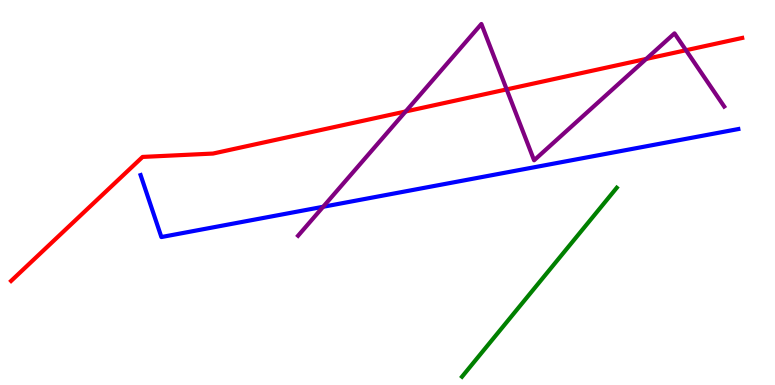[{'lines': ['blue', 'red'], 'intersections': []}, {'lines': ['green', 'red'], 'intersections': []}, {'lines': ['purple', 'red'], 'intersections': [{'x': 5.23, 'y': 7.1}, {'x': 6.54, 'y': 7.68}, {'x': 8.34, 'y': 8.47}, {'x': 8.85, 'y': 8.7}]}, {'lines': ['blue', 'green'], 'intersections': []}, {'lines': ['blue', 'purple'], 'intersections': [{'x': 4.17, 'y': 4.63}]}, {'lines': ['green', 'purple'], 'intersections': []}]